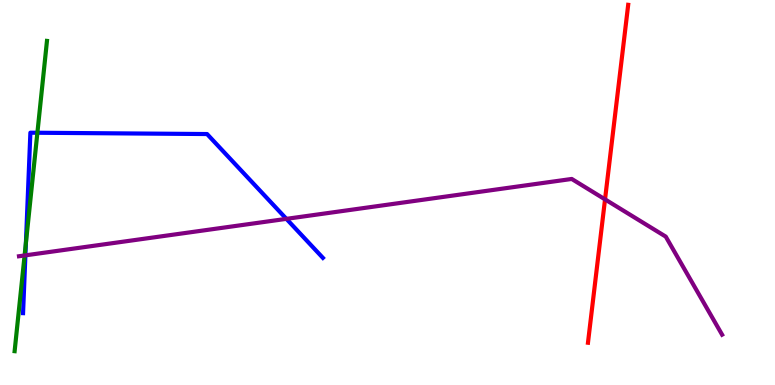[{'lines': ['blue', 'red'], 'intersections': []}, {'lines': ['green', 'red'], 'intersections': []}, {'lines': ['purple', 'red'], 'intersections': [{'x': 7.81, 'y': 4.82}]}, {'lines': ['blue', 'green'], 'intersections': [{'x': 0.334, 'y': 3.69}, {'x': 0.482, 'y': 6.55}]}, {'lines': ['blue', 'purple'], 'intersections': [{'x': 0.328, 'y': 3.37}, {'x': 3.7, 'y': 4.32}]}, {'lines': ['green', 'purple'], 'intersections': [{'x': 0.317, 'y': 3.36}]}]